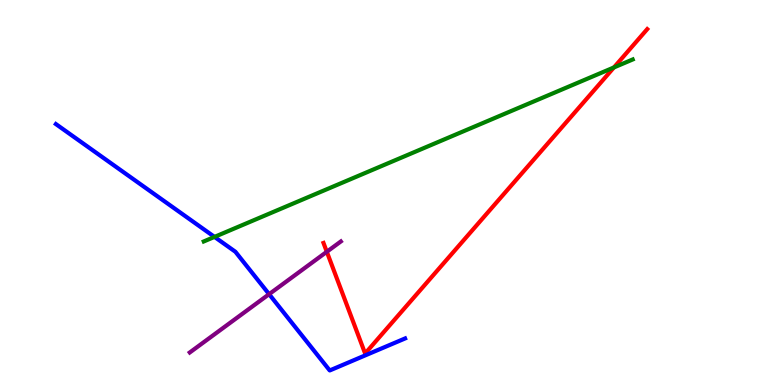[{'lines': ['blue', 'red'], 'intersections': []}, {'lines': ['green', 'red'], 'intersections': [{'x': 7.92, 'y': 8.25}]}, {'lines': ['purple', 'red'], 'intersections': [{'x': 4.22, 'y': 3.46}]}, {'lines': ['blue', 'green'], 'intersections': [{'x': 2.77, 'y': 3.85}]}, {'lines': ['blue', 'purple'], 'intersections': [{'x': 3.47, 'y': 2.36}]}, {'lines': ['green', 'purple'], 'intersections': []}]